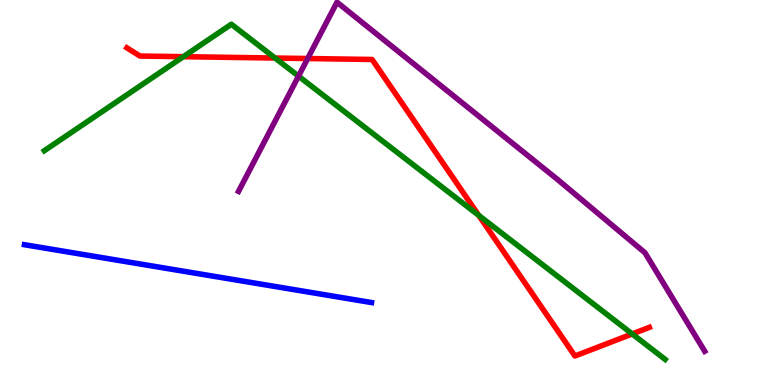[{'lines': ['blue', 'red'], 'intersections': []}, {'lines': ['green', 'red'], 'intersections': [{'x': 2.37, 'y': 8.53}, {'x': 3.55, 'y': 8.49}, {'x': 6.18, 'y': 4.41}, {'x': 8.16, 'y': 1.33}]}, {'lines': ['purple', 'red'], 'intersections': [{'x': 3.97, 'y': 8.48}]}, {'lines': ['blue', 'green'], 'intersections': []}, {'lines': ['blue', 'purple'], 'intersections': []}, {'lines': ['green', 'purple'], 'intersections': [{'x': 3.85, 'y': 8.02}]}]